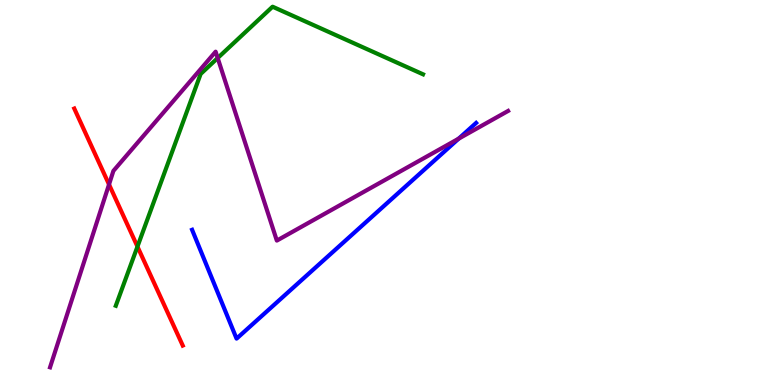[{'lines': ['blue', 'red'], 'intersections': []}, {'lines': ['green', 'red'], 'intersections': [{'x': 1.77, 'y': 3.6}]}, {'lines': ['purple', 'red'], 'intersections': [{'x': 1.41, 'y': 5.21}]}, {'lines': ['blue', 'green'], 'intersections': []}, {'lines': ['blue', 'purple'], 'intersections': [{'x': 5.92, 'y': 6.4}]}, {'lines': ['green', 'purple'], 'intersections': [{'x': 2.81, 'y': 8.49}]}]